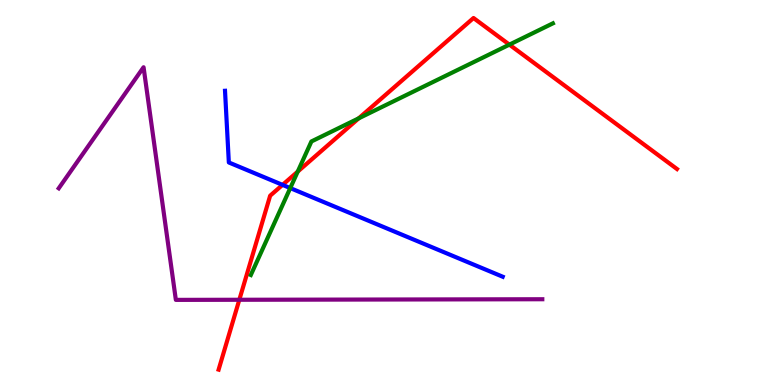[{'lines': ['blue', 'red'], 'intersections': [{'x': 3.65, 'y': 5.2}]}, {'lines': ['green', 'red'], 'intersections': [{'x': 3.84, 'y': 5.54}, {'x': 4.63, 'y': 6.93}, {'x': 6.57, 'y': 8.84}]}, {'lines': ['purple', 'red'], 'intersections': [{'x': 3.09, 'y': 2.21}]}, {'lines': ['blue', 'green'], 'intersections': [{'x': 3.75, 'y': 5.11}]}, {'lines': ['blue', 'purple'], 'intersections': []}, {'lines': ['green', 'purple'], 'intersections': []}]